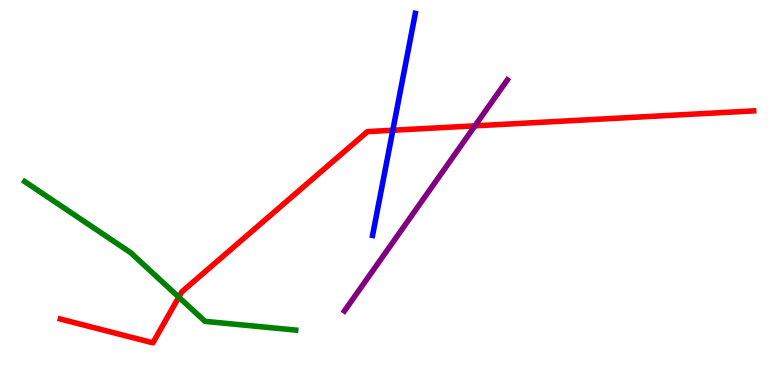[{'lines': ['blue', 'red'], 'intersections': [{'x': 5.07, 'y': 6.62}]}, {'lines': ['green', 'red'], 'intersections': [{'x': 2.31, 'y': 2.28}]}, {'lines': ['purple', 'red'], 'intersections': [{'x': 6.13, 'y': 6.73}]}, {'lines': ['blue', 'green'], 'intersections': []}, {'lines': ['blue', 'purple'], 'intersections': []}, {'lines': ['green', 'purple'], 'intersections': []}]